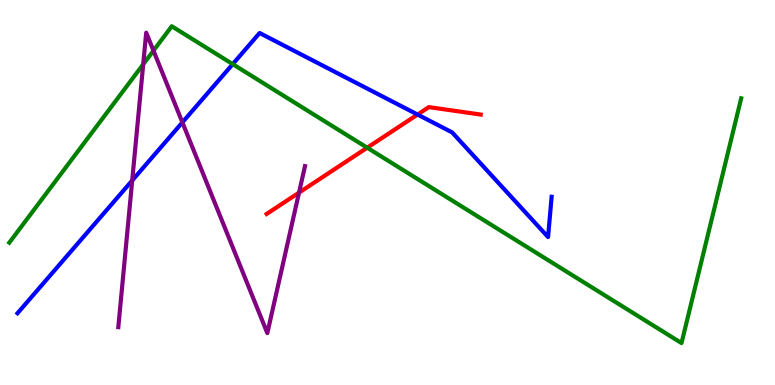[{'lines': ['blue', 'red'], 'intersections': [{'x': 5.39, 'y': 7.02}]}, {'lines': ['green', 'red'], 'intersections': [{'x': 4.74, 'y': 6.16}]}, {'lines': ['purple', 'red'], 'intersections': [{'x': 3.86, 'y': 5.0}]}, {'lines': ['blue', 'green'], 'intersections': [{'x': 3.0, 'y': 8.33}]}, {'lines': ['blue', 'purple'], 'intersections': [{'x': 1.71, 'y': 5.31}, {'x': 2.35, 'y': 6.82}]}, {'lines': ['green', 'purple'], 'intersections': [{'x': 1.85, 'y': 8.33}, {'x': 1.98, 'y': 8.68}]}]